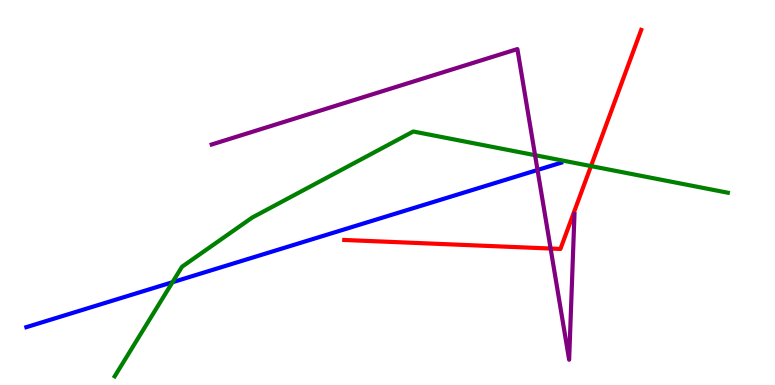[{'lines': ['blue', 'red'], 'intersections': []}, {'lines': ['green', 'red'], 'intersections': [{'x': 7.63, 'y': 5.69}]}, {'lines': ['purple', 'red'], 'intersections': [{'x': 7.1, 'y': 3.54}]}, {'lines': ['blue', 'green'], 'intersections': [{'x': 2.23, 'y': 2.67}]}, {'lines': ['blue', 'purple'], 'intersections': [{'x': 6.94, 'y': 5.59}]}, {'lines': ['green', 'purple'], 'intersections': [{'x': 6.9, 'y': 5.97}]}]